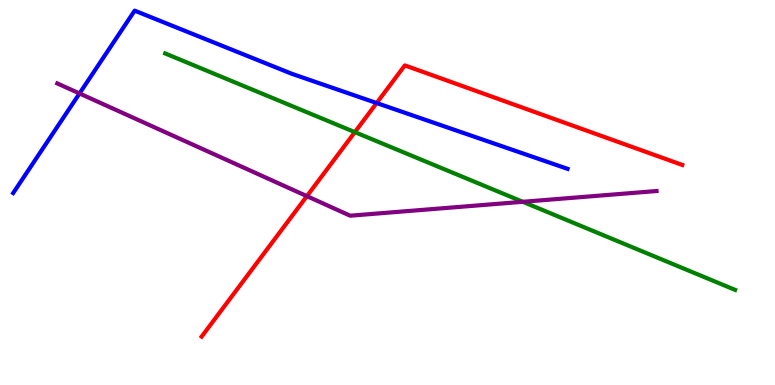[{'lines': ['blue', 'red'], 'intersections': [{'x': 4.86, 'y': 7.32}]}, {'lines': ['green', 'red'], 'intersections': [{'x': 4.58, 'y': 6.57}]}, {'lines': ['purple', 'red'], 'intersections': [{'x': 3.96, 'y': 4.91}]}, {'lines': ['blue', 'green'], 'intersections': []}, {'lines': ['blue', 'purple'], 'intersections': [{'x': 1.03, 'y': 7.57}]}, {'lines': ['green', 'purple'], 'intersections': [{'x': 6.75, 'y': 4.76}]}]